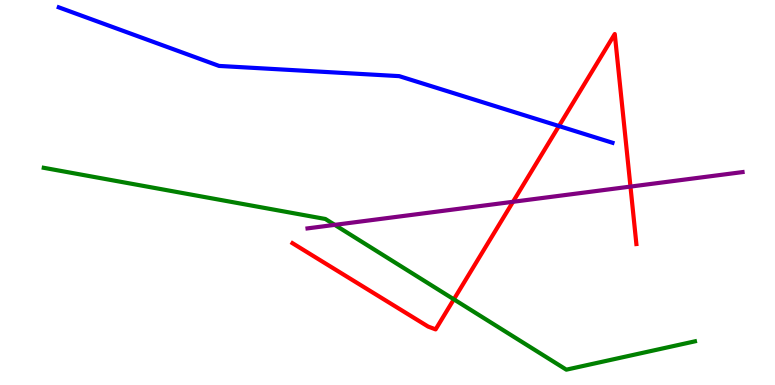[{'lines': ['blue', 'red'], 'intersections': [{'x': 7.21, 'y': 6.73}]}, {'lines': ['green', 'red'], 'intersections': [{'x': 5.86, 'y': 2.23}]}, {'lines': ['purple', 'red'], 'intersections': [{'x': 6.62, 'y': 4.76}, {'x': 8.14, 'y': 5.15}]}, {'lines': ['blue', 'green'], 'intersections': []}, {'lines': ['blue', 'purple'], 'intersections': []}, {'lines': ['green', 'purple'], 'intersections': [{'x': 4.32, 'y': 4.16}]}]